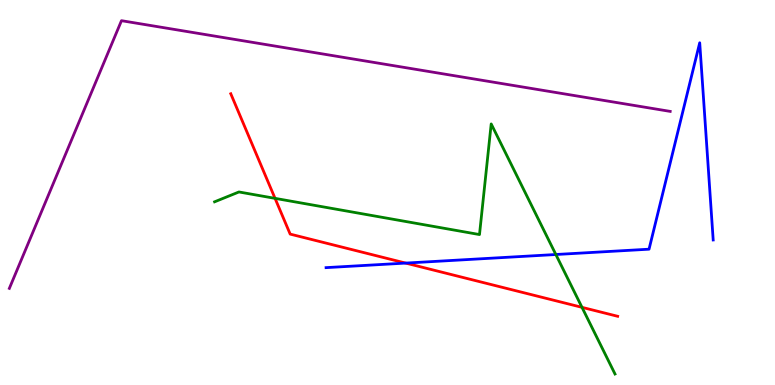[{'lines': ['blue', 'red'], 'intersections': [{'x': 5.23, 'y': 3.17}]}, {'lines': ['green', 'red'], 'intersections': [{'x': 3.55, 'y': 4.85}, {'x': 7.51, 'y': 2.02}]}, {'lines': ['purple', 'red'], 'intersections': []}, {'lines': ['blue', 'green'], 'intersections': [{'x': 7.17, 'y': 3.39}]}, {'lines': ['blue', 'purple'], 'intersections': []}, {'lines': ['green', 'purple'], 'intersections': []}]